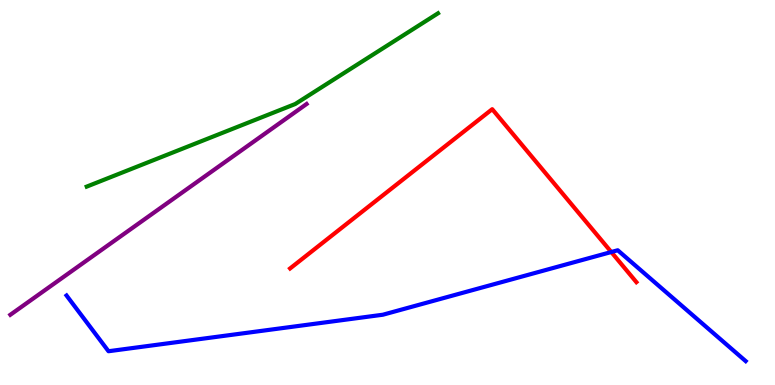[{'lines': ['blue', 'red'], 'intersections': [{'x': 7.89, 'y': 3.45}]}, {'lines': ['green', 'red'], 'intersections': []}, {'lines': ['purple', 'red'], 'intersections': []}, {'lines': ['blue', 'green'], 'intersections': []}, {'lines': ['blue', 'purple'], 'intersections': []}, {'lines': ['green', 'purple'], 'intersections': []}]